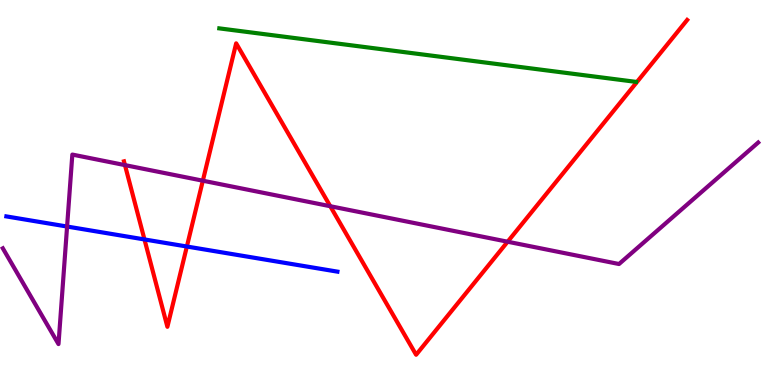[{'lines': ['blue', 'red'], 'intersections': [{'x': 1.86, 'y': 3.78}, {'x': 2.41, 'y': 3.6}]}, {'lines': ['green', 'red'], 'intersections': []}, {'lines': ['purple', 'red'], 'intersections': [{'x': 1.61, 'y': 5.71}, {'x': 2.62, 'y': 5.31}, {'x': 4.26, 'y': 4.64}, {'x': 6.55, 'y': 3.72}]}, {'lines': ['blue', 'green'], 'intersections': []}, {'lines': ['blue', 'purple'], 'intersections': [{'x': 0.866, 'y': 4.12}]}, {'lines': ['green', 'purple'], 'intersections': []}]